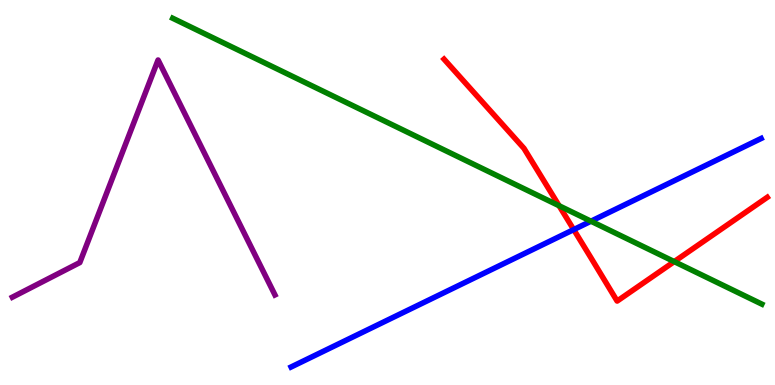[{'lines': ['blue', 'red'], 'intersections': [{'x': 7.4, 'y': 4.04}]}, {'lines': ['green', 'red'], 'intersections': [{'x': 7.21, 'y': 4.66}, {'x': 8.7, 'y': 3.2}]}, {'lines': ['purple', 'red'], 'intersections': []}, {'lines': ['blue', 'green'], 'intersections': [{'x': 7.63, 'y': 4.25}]}, {'lines': ['blue', 'purple'], 'intersections': []}, {'lines': ['green', 'purple'], 'intersections': []}]